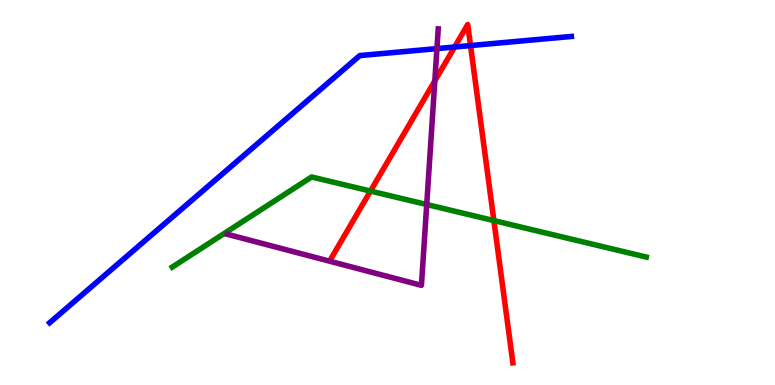[{'lines': ['blue', 'red'], 'intersections': [{'x': 5.87, 'y': 8.78}, {'x': 6.07, 'y': 8.82}]}, {'lines': ['green', 'red'], 'intersections': [{'x': 4.78, 'y': 5.04}, {'x': 6.37, 'y': 4.27}]}, {'lines': ['purple', 'red'], 'intersections': [{'x': 5.61, 'y': 7.9}]}, {'lines': ['blue', 'green'], 'intersections': []}, {'lines': ['blue', 'purple'], 'intersections': [{'x': 5.64, 'y': 8.74}]}, {'lines': ['green', 'purple'], 'intersections': [{'x': 5.51, 'y': 4.69}]}]